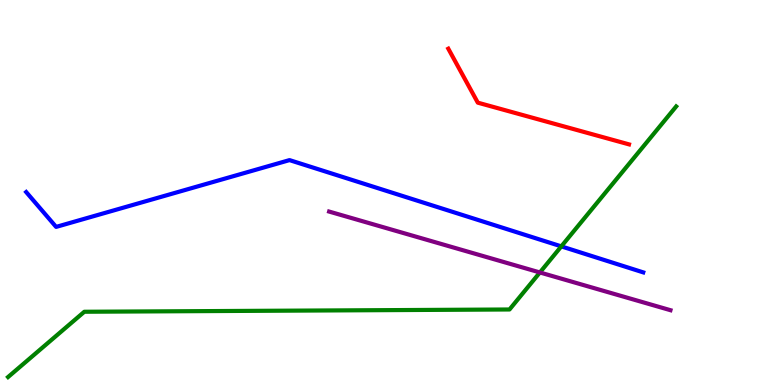[{'lines': ['blue', 'red'], 'intersections': []}, {'lines': ['green', 'red'], 'intersections': []}, {'lines': ['purple', 'red'], 'intersections': []}, {'lines': ['blue', 'green'], 'intersections': [{'x': 7.24, 'y': 3.6}]}, {'lines': ['blue', 'purple'], 'intersections': []}, {'lines': ['green', 'purple'], 'intersections': [{'x': 6.97, 'y': 2.92}]}]